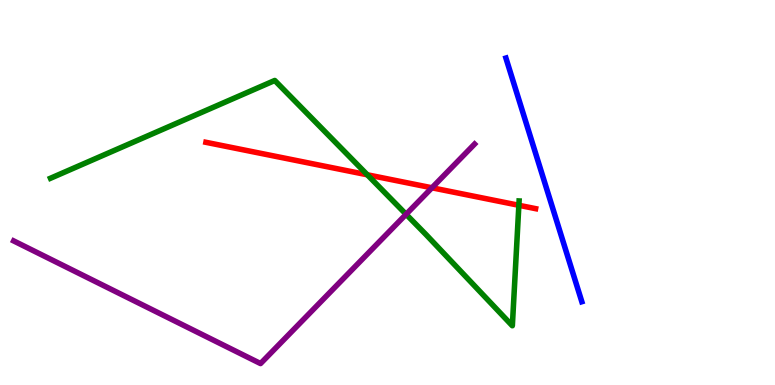[{'lines': ['blue', 'red'], 'intersections': []}, {'lines': ['green', 'red'], 'intersections': [{'x': 4.74, 'y': 5.46}, {'x': 6.7, 'y': 4.67}]}, {'lines': ['purple', 'red'], 'intersections': [{'x': 5.57, 'y': 5.12}]}, {'lines': ['blue', 'green'], 'intersections': []}, {'lines': ['blue', 'purple'], 'intersections': []}, {'lines': ['green', 'purple'], 'intersections': [{'x': 5.24, 'y': 4.43}]}]